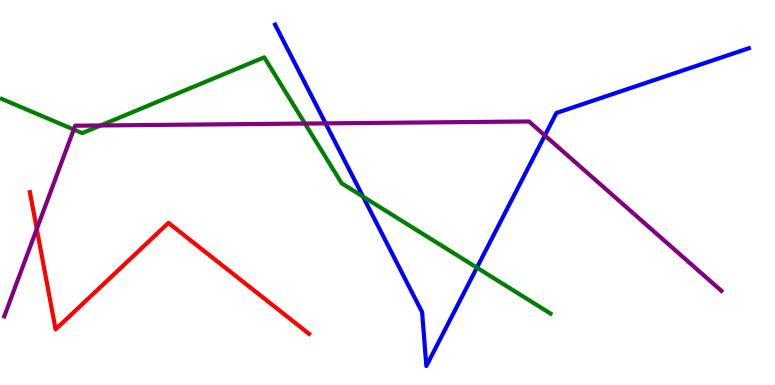[{'lines': ['blue', 'red'], 'intersections': []}, {'lines': ['green', 'red'], 'intersections': []}, {'lines': ['purple', 'red'], 'intersections': [{'x': 0.475, 'y': 4.05}]}, {'lines': ['blue', 'green'], 'intersections': [{'x': 4.68, 'y': 4.89}, {'x': 6.15, 'y': 3.05}]}, {'lines': ['blue', 'purple'], 'intersections': [{'x': 4.2, 'y': 6.8}, {'x': 7.03, 'y': 6.48}]}, {'lines': ['green', 'purple'], 'intersections': [{'x': 0.952, 'y': 6.64}, {'x': 1.3, 'y': 6.74}, {'x': 3.94, 'y': 6.79}]}]